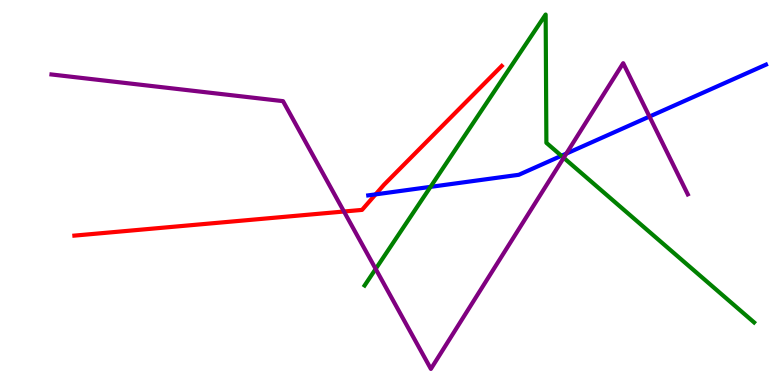[{'lines': ['blue', 'red'], 'intersections': [{'x': 4.85, 'y': 4.95}]}, {'lines': ['green', 'red'], 'intersections': []}, {'lines': ['purple', 'red'], 'intersections': [{'x': 4.44, 'y': 4.51}]}, {'lines': ['blue', 'green'], 'intersections': [{'x': 5.55, 'y': 5.15}, {'x': 7.24, 'y': 5.95}]}, {'lines': ['blue', 'purple'], 'intersections': [{'x': 7.31, 'y': 6.01}, {'x': 8.38, 'y': 6.97}]}, {'lines': ['green', 'purple'], 'intersections': [{'x': 4.85, 'y': 3.01}, {'x': 7.27, 'y': 5.9}]}]